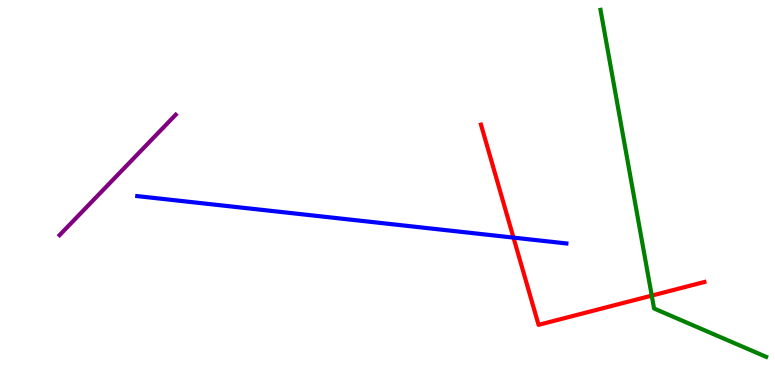[{'lines': ['blue', 'red'], 'intersections': [{'x': 6.63, 'y': 3.83}]}, {'lines': ['green', 'red'], 'intersections': [{'x': 8.41, 'y': 2.32}]}, {'lines': ['purple', 'red'], 'intersections': []}, {'lines': ['blue', 'green'], 'intersections': []}, {'lines': ['blue', 'purple'], 'intersections': []}, {'lines': ['green', 'purple'], 'intersections': []}]